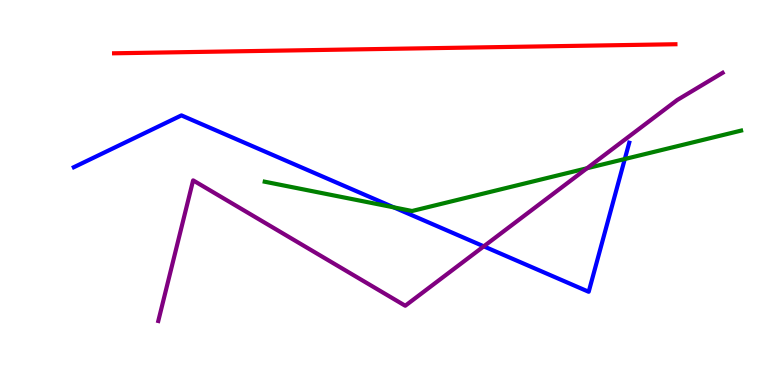[{'lines': ['blue', 'red'], 'intersections': []}, {'lines': ['green', 'red'], 'intersections': []}, {'lines': ['purple', 'red'], 'intersections': []}, {'lines': ['blue', 'green'], 'intersections': [{'x': 5.08, 'y': 4.61}, {'x': 8.06, 'y': 5.87}]}, {'lines': ['blue', 'purple'], 'intersections': [{'x': 6.24, 'y': 3.6}]}, {'lines': ['green', 'purple'], 'intersections': [{'x': 7.57, 'y': 5.63}]}]